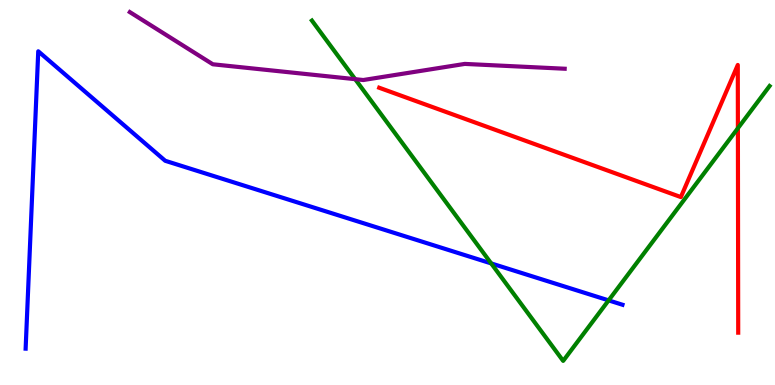[{'lines': ['blue', 'red'], 'intersections': []}, {'lines': ['green', 'red'], 'intersections': [{'x': 9.52, 'y': 6.67}]}, {'lines': ['purple', 'red'], 'intersections': []}, {'lines': ['blue', 'green'], 'intersections': [{'x': 6.34, 'y': 3.16}, {'x': 7.85, 'y': 2.2}]}, {'lines': ['blue', 'purple'], 'intersections': []}, {'lines': ['green', 'purple'], 'intersections': [{'x': 4.58, 'y': 7.94}]}]